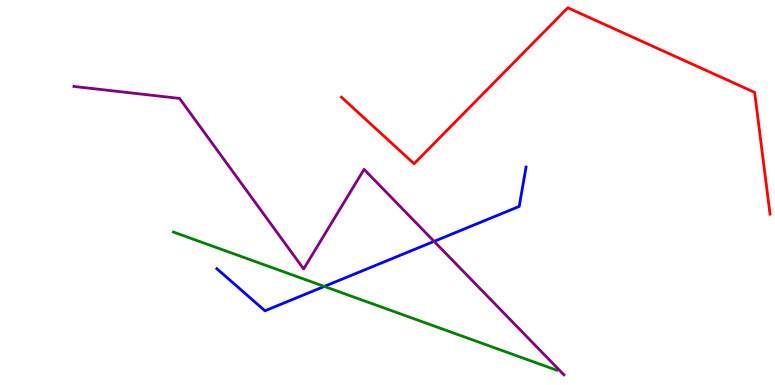[{'lines': ['blue', 'red'], 'intersections': []}, {'lines': ['green', 'red'], 'intersections': []}, {'lines': ['purple', 'red'], 'intersections': []}, {'lines': ['blue', 'green'], 'intersections': [{'x': 4.18, 'y': 2.56}]}, {'lines': ['blue', 'purple'], 'intersections': [{'x': 5.6, 'y': 3.73}]}, {'lines': ['green', 'purple'], 'intersections': []}]